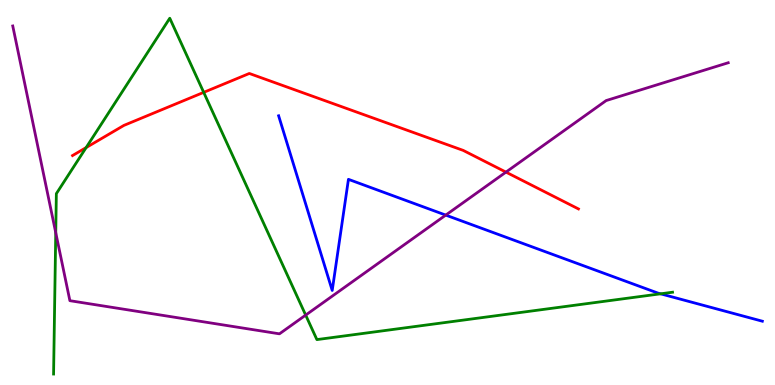[{'lines': ['blue', 'red'], 'intersections': []}, {'lines': ['green', 'red'], 'intersections': [{'x': 1.11, 'y': 6.17}, {'x': 2.63, 'y': 7.6}]}, {'lines': ['purple', 'red'], 'intersections': [{'x': 6.53, 'y': 5.53}]}, {'lines': ['blue', 'green'], 'intersections': [{'x': 8.52, 'y': 2.37}]}, {'lines': ['blue', 'purple'], 'intersections': [{'x': 5.75, 'y': 4.41}]}, {'lines': ['green', 'purple'], 'intersections': [{'x': 0.719, 'y': 3.96}, {'x': 3.94, 'y': 1.82}]}]